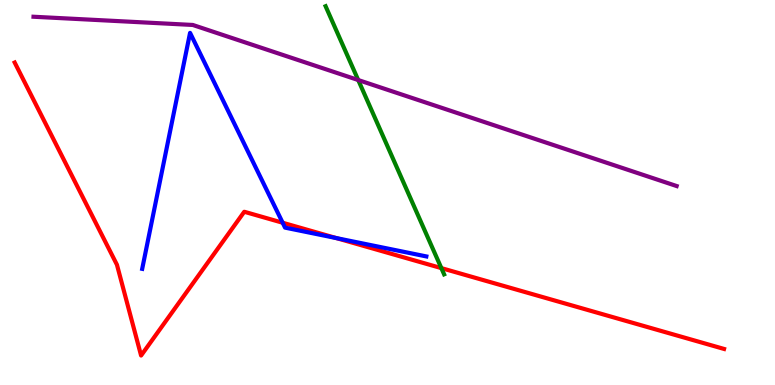[{'lines': ['blue', 'red'], 'intersections': [{'x': 3.65, 'y': 4.21}, {'x': 4.34, 'y': 3.82}]}, {'lines': ['green', 'red'], 'intersections': [{'x': 5.7, 'y': 3.04}]}, {'lines': ['purple', 'red'], 'intersections': []}, {'lines': ['blue', 'green'], 'intersections': []}, {'lines': ['blue', 'purple'], 'intersections': []}, {'lines': ['green', 'purple'], 'intersections': [{'x': 4.62, 'y': 7.92}]}]